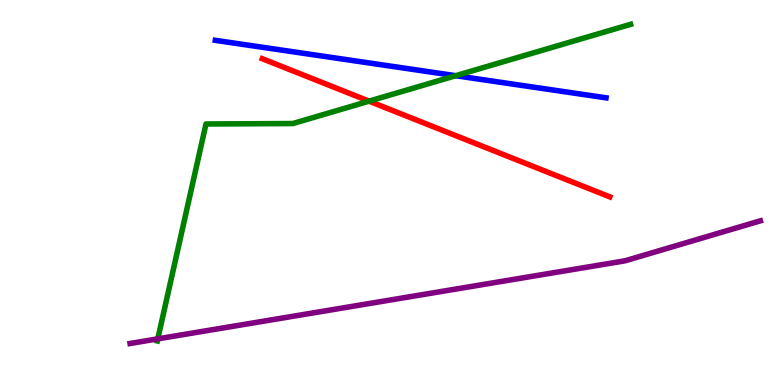[{'lines': ['blue', 'red'], 'intersections': []}, {'lines': ['green', 'red'], 'intersections': [{'x': 4.76, 'y': 7.37}]}, {'lines': ['purple', 'red'], 'intersections': []}, {'lines': ['blue', 'green'], 'intersections': [{'x': 5.88, 'y': 8.03}]}, {'lines': ['blue', 'purple'], 'intersections': []}, {'lines': ['green', 'purple'], 'intersections': [{'x': 2.04, 'y': 1.2}]}]